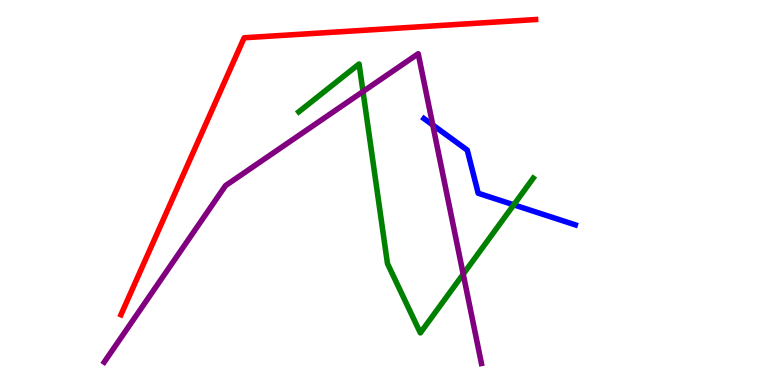[{'lines': ['blue', 'red'], 'intersections': []}, {'lines': ['green', 'red'], 'intersections': []}, {'lines': ['purple', 'red'], 'intersections': []}, {'lines': ['blue', 'green'], 'intersections': [{'x': 6.63, 'y': 4.68}]}, {'lines': ['blue', 'purple'], 'intersections': [{'x': 5.58, 'y': 6.75}]}, {'lines': ['green', 'purple'], 'intersections': [{'x': 4.68, 'y': 7.62}, {'x': 5.98, 'y': 2.88}]}]